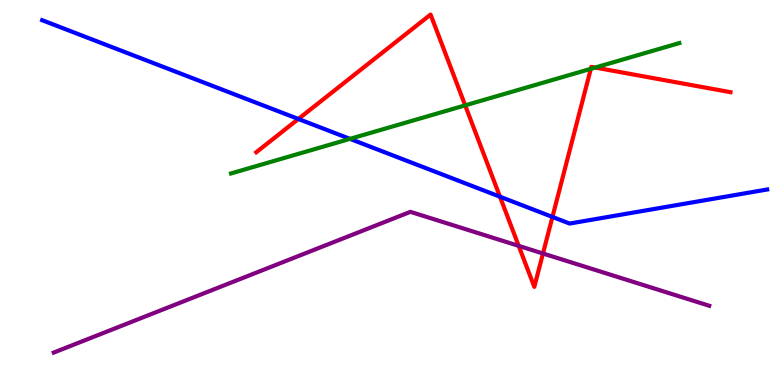[{'lines': ['blue', 'red'], 'intersections': [{'x': 3.85, 'y': 6.91}, {'x': 6.45, 'y': 4.89}, {'x': 7.13, 'y': 4.37}]}, {'lines': ['green', 'red'], 'intersections': [{'x': 6.0, 'y': 7.26}, {'x': 7.62, 'y': 8.21}, {'x': 7.68, 'y': 8.25}]}, {'lines': ['purple', 'red'], 'intersections': [{'x': 6.69, 'y': 3.61}, {'x': 7.01, 'y': 3.42}]}, {'lines': ['blue', 'green'], 'intersections': [{'x': 4.52, 'y': 6.39}]}, {'lines': ['blue', 'purple'], 'intersections': []}, {'lines': ['green', 'purple'], 'intersections': []}]